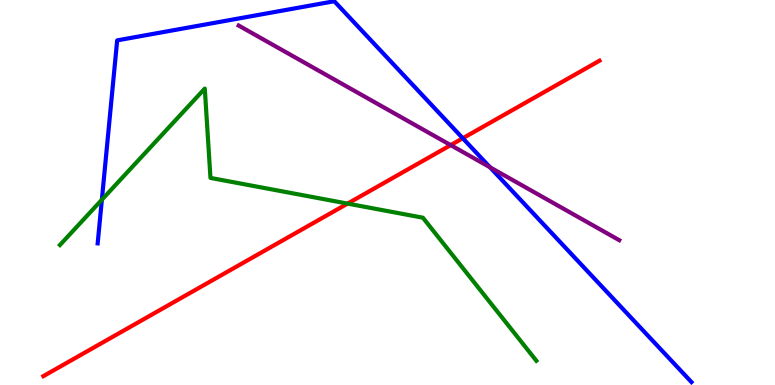[{'lines': ['blue', 'red'], 'intersections': [{'x': 5.97, 'y': 6.41}]}, {'lines': ['green', 'red'], 'intersections': [{'x': 4.48, 'y': 4.71}]}, {'lines': ['purple', 'red'], 'intersections': [{'x': 5.82, 'y': 6.23}]}, {'lines': ['blue', 'green'], 'intersections': [{'x': 1.31, 'y': 4.81}]}, {'lines': ['blue', 'purple'], 'intersections': [{'x': 6.32, 'y': 5.65}]}, {'lines': ['green', 'purple'], 'intersections': []}]